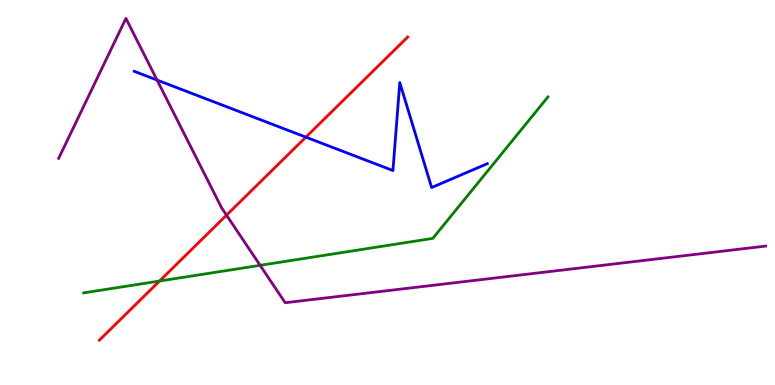[{'lines': ['blue', 'red'], 'intersections': [{'x': 3.95, 'y': 6.44}]}, {'lines': ['green', 'red'], 'intersections': [{'x': 2.06, 'y': 2.7}]}, {'lines': ['purple', 'red'], 'intersections': [{'x': 2.92, 'y': 4.41}]}, {'lines': ['blue', 'green'], 'intersections': []}, {'lines': ['blue', 'purple'], 'intersections': [{'x': 2.03, 'y': 7.92}]}, {'lines': ['green', 'purple'], 'intersections': [{'x': 3.36, 'y': 3.11}]}]